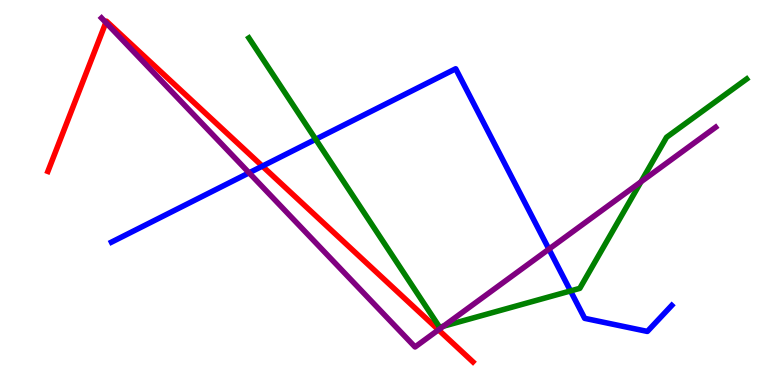[{'lines': ['blue', 'red'], 'intersections': [{'x': 3.39, 'y': 5.68}]}, {'lines': ['green', 'red'], 'intersections': []}, {'lines': ['purple', 'red'], 'intersections': [{'x': 1.37, 'y': 9.41}, {'x': 5.66, 'y': 1.43}]}, {'lines': ['blue', 'green'], 'intersections': [{'x': 4.07, 'y': 6.38}, {'x': 7.36, 'y': 2.44}]}, {'lines': ['blue', 'purple'], 'intersections': [{'x': 3.21, 'y': 5.51}, {'x': 7.08, 'y': 3.53}]}, {'lines': ['green', 'purple'], 'intersections': [{'x': 5.72, 'y': 1.53}, {'x': 8.27, 'y': 5.28}]}]